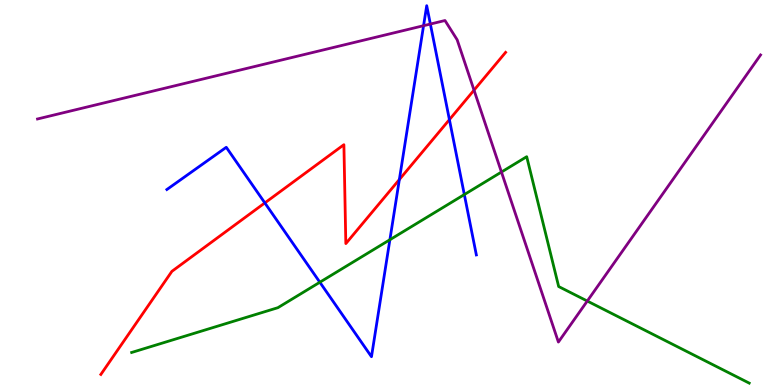[{'lines': ['blue', 'red'], 'intersections': [{'x': 3.42, 'y': 4.73}, {'x': 5.15, 'y': 5.34}, {'x': 5.8, 'y': 6.89}]}, {'lines': ['green', 'red'], 'intersections': []}, {'lines': ['purple', 'red'], 'intersections': [{'x': 6.12, 'y': 7.66}]}, {'lines': ['blue', 'green'], 'intersections': [{'x': 4.13, 'y': 2.67}, {'x': 5.03, 'y': 3.77}, {'x': 5.99, 'y': 4.95}]}, {'lines': ['blue', 'purple'], 'intersections': [{'x': 5.47, 'y': 9.33}, {'x': 5.55, 'y': 9.38}]}, {'lines': ['green', 'purple'], 'intersections': [{'x': 6.47, 'y': 5.53}, {'x': 7.58, 'y': 2.18}]}]